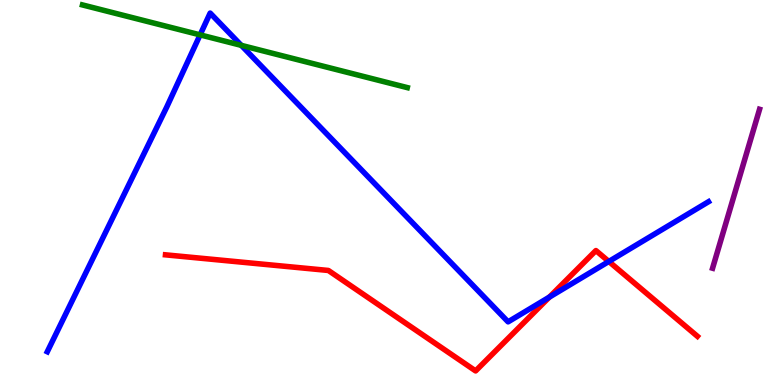[{'lines': ['blue', 'red'], 'intersections': [{'x': 7.09, 'y': 2.28}, {'x': 7.86, 'y': 3.21}]}, {'lines': ['green', 'red'], 'intersections': []}, {'lines': ['purple', 'red'], 'intersections': []}, {'lines': ['blue', 'green'], 'intersections': [{'x': 2.58, 'y': 9.09}, {'x': 3.11, 'y': 8.82}]}, {'lines': ['blue', 'purple'], 'intersections': []}, {'lines': ['green', 'purple'], 'intersections': []}]